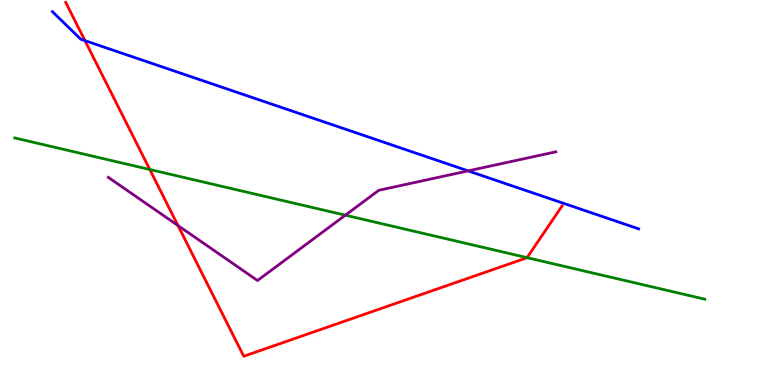[{'lines': ['blue', 'red'], 'intersections': [{'x': 1.1, 'y': 8.94}]}, {'lines': ['green', 'red'], 'intersections': [{'x': 1.93, 'y': 5.6}, {'x': 6.8, 'y': 3.31}]}, {'lines': ['purple', 'red'], 'intersections': [{'x': 2.3, 'y': 4.14}]}, {'lines': ['blue', 'green'], 'intersections': []}, {'lines': ['blue', 'purple'], 'intersections': [{'x': 6.04, 'y': 5.56}]}, {'lines': ['green', 'purple'], 'intersections': [{'x': 4.46, 'y': 4.41}]}]